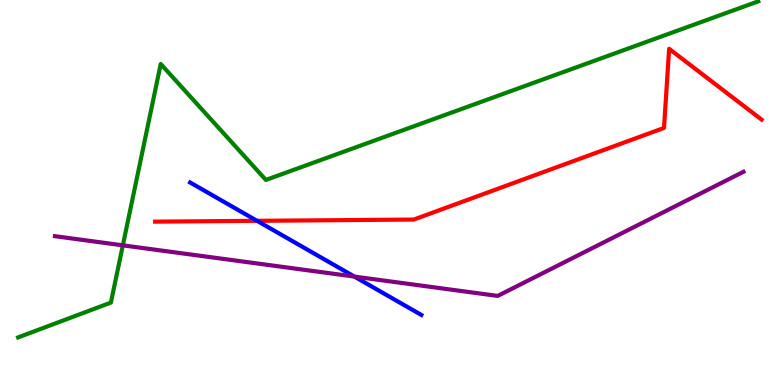[{'lines': ['blue', 'red'], 'intersections': [{'x': 3.32, 'y': 4.26}]}, {'lines': ['green', 'red'], 'intersections': []}, {'lines': ['purple', 'red'], 'intersections': []}, {'lines': ['blue', 'green'], 'intersections': []}, {'lines': ['blue', 'purple'], 'intersections': [{'x': 4.57, 'y': 2.82}]}, {'lines': ['green', 'purple'], 'intersections': [{'x': 1.59, 'y': 3.63}]}]